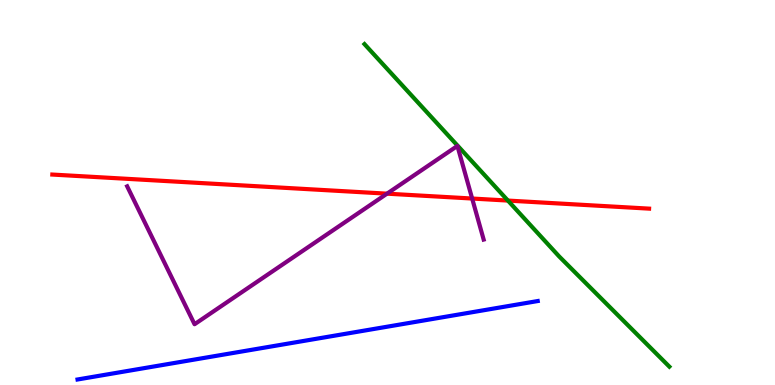[{'lines': ['blue', 'red'], 'intersections': []}, {'lines': ['green', 'red'], 'intersections': [{'x': 6.55, 'y': 4.79}]}, {'lines': ['purple', 'red'], 'intersections': [{'x': 4.99, 'y': 4.97}, {'x': 6.09, 'y': 4.84}]}, {'lines': ['blue', 'green'], 'intersections': []}, {'lines': ['blue', 'purple'], 'intersections': []}, {'lines': ['green', 'purple'], 'intersections': []}]